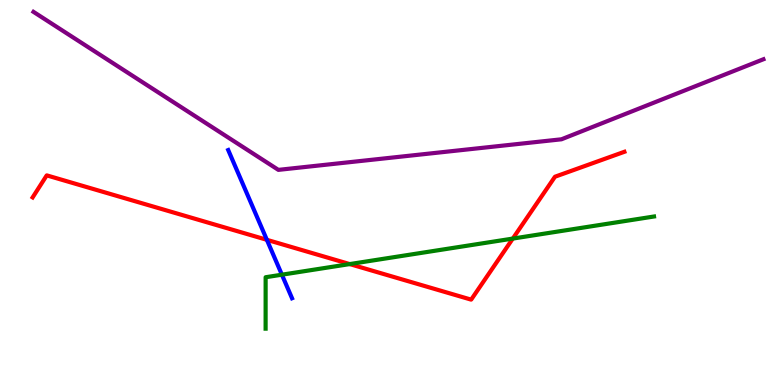[{'lines': ['blue', 'red'], 'intersections': [{'x': 3.44, 'y': 3.77}]}, {'lines': ['green', 'red'], 'intersections': [{'x': 4.51, 'y': 3.14}, {'x': 6.62, 'y': 3.8}]}, {'lines': ['purple', 'red'], 'intersections': []}, {'lines': ['blue', 'green'], 'intersections': [{'x': 3.64, 'y': 2.87}]}, {'lines': ['blue', 'purple'], 'intersections': []}, {'lines': ['green', 'purple'], 'intersections': []}]